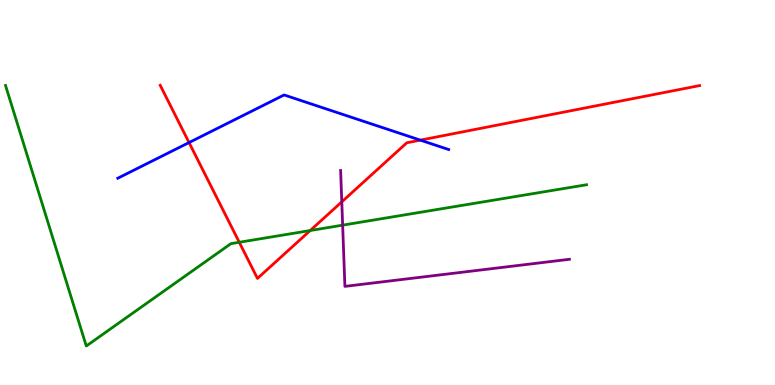[{'lines': ['blue', 'red'], 'intersections': [{'x': 2.44, 'y': 6.3}, {'x': 5.42, 'y': 6.36}]}, {'lines': ['green', 'red'], 'intersections': [{'x': 3.09, 'y': 3.71}, {'x': 4.0, 'y': 4.01}]}, {'lines': ['purple', 'red'], 'intersections': [{'x': 4.41, 'y': 4.76}]}, {'lines': ['blue', 'green'], 'intersections': []}, {'lines': ['blue', 'purple'], 'intersections': []}, {'lines': ['green', 'purple'], 'intersections': [{'x': 4.42, 'y': 4.15}]}]